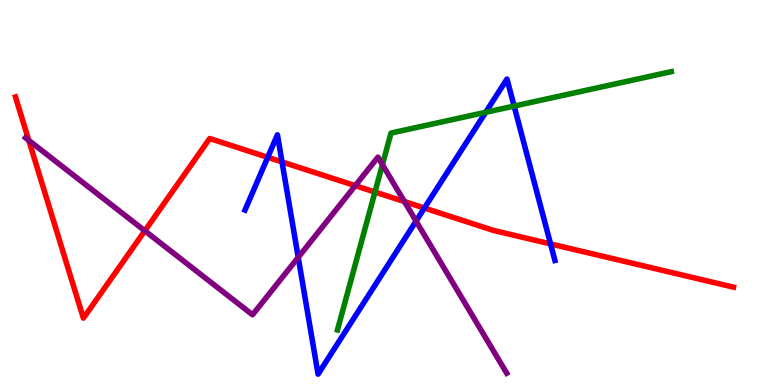[{'lines': ['blue', 'red'], 'intersections': [{'x': 3.45, 'y': 5.91}, {'x': 3.64, 'y': 5.79}, {'x': 5.48, 'y': 4.6}, {'x': 7.1, 'y': 3.66}]}, {'lines': ['green', 'red'], 'intersections': [{'x': 4.84, 'y': 5.01}]}, {'lines': ['purple', 'red'], 'intersections': [{'x': 0.371, 'y': 6.35}, {'x': 1.87, 'y': 4.0}, {'x': 4.58, 'y': 5.18}, {'x': 5.22, 'y': 4.76}]}, {'lines': ['blue', 'green'], 'intersections': [{'x': 6.27, 'y': 7.08}, {'x': 6.63, 'y': 7.24}]}, {'lines': ['blue', 'purple'], 'intersections': [{'x': 3.85, 'y': 3.32}, {'x': 5.37, 'y': 4.26}]}, {'lines': ['green', 'purple'], 'intersections': [{'x': 4.93, 'y': 5.72}]}]